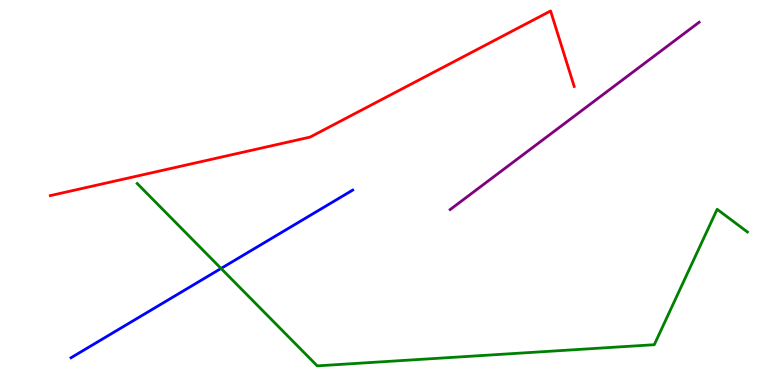[{'lines': ['blue', 'red'], 'intersections': []}, {'lines': ['green', 'red'], 'intersections': []}, {'lines': ['purple', 'red'], 'intersections': []}, {'lines': ['blue', 'green'], 'intersections': [{'x': 2.85, 'y': 3.03}]}, {'lines': ['blue', 'purple'], 'intersections': []}, {'lines': ['green', 'purple'], 'intersections': []}]